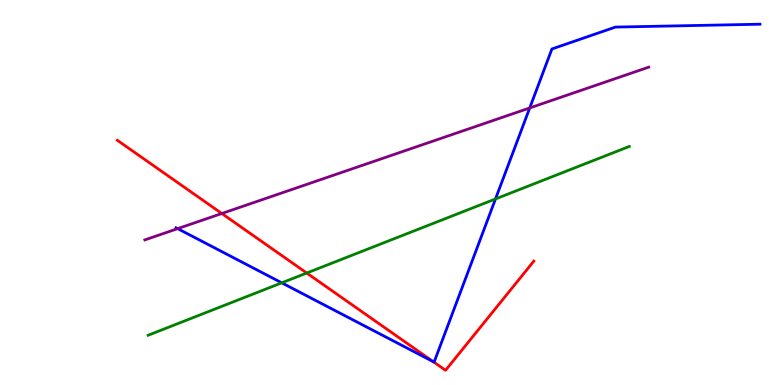[{'lines': ['blue', 'red'], 'intersections': [{'x': 5.59, 'y': 0.605}]}, {'lines': ['green', 'red'], 'intersections': [{'x': 3.96, 'y': 2.91}]}, {'lines': ['purple', 'red'], 'intersections': [{'x': 2.86, 'y': 4.45}]}, {'lines': ['blue', 'green'], 'intersections': [{'x': 3.64, 'y': 2.65}, {'x': 6.39, 'y': 4.83}]}, {'lines': ['blue', 'purple'], 'intersections': [{'x': 2.29, 'y': 4.06}, {'x': 6.84, 'y': 7.2}]}, {'lines': ['green', 'purple'], 'intersections': []}]